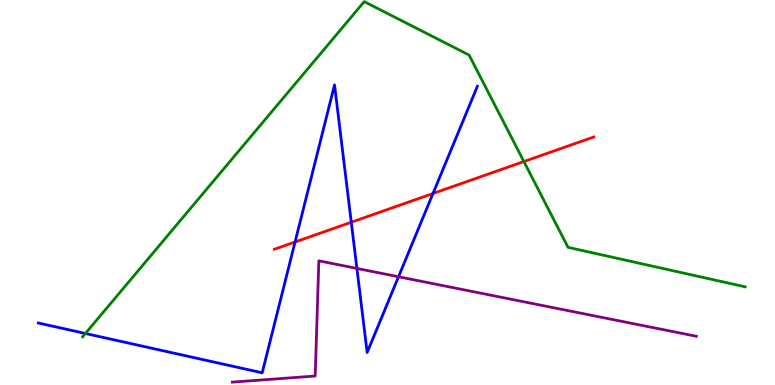[{'lines': ['blue', 'red'], 'intersections': [{'x': 3.81, 'y': 3.71}, {'x': 4.53, 'y': 4.23}, {'x': 5.59, 'y': 4.97}]}, {'lines': ['green', 'red'], 'intersections': [{'x': 6.76, 'y': 5.8}]}, {'lines': ['purple', 'red'], 'intersections': []}, {'lines': ['blue', 'green'], 'intersections': [{'x': 1.1, 'y': 1.34}]}, {'lines': ['blue', 'purple'], 'intersections': [{'x': 4.61, 'y': 3.03}, {'x': 5.14, 'y': 2.81}]}, {'lines': ['green', 'purple'], 'intersections': []}]